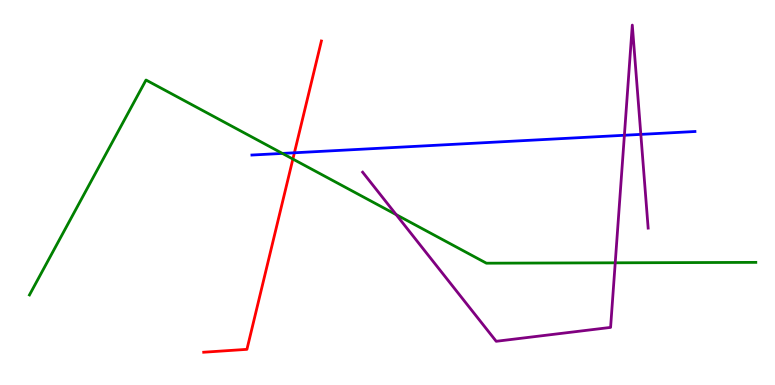[{'lines': ['blue', 'red'], 'intersections': [{'x': 3.8, 'y': 6.03}]}, {'lines': ['green', 'red'], 'intersections': [{'x': 3.78, 'y': 5.87}]}, {'lines': ['purple', 'red'], 'intersections': []}, {'lines': ['blue', 'green'], 'intersections': [{'x': 3.64, 'y': 6.02}]}, {'lines': ['blue', 'purple'], 'intersections': [{'x': 8.06, 'y': 6.49}, {'x': 8.27, 'y': 6.51}]}, {'lines': ['green', 'purple'], 'intersections': [{'x': 5.11, 'y': 4.43}, {'x': 7.94, 'y': 3.17}]}]